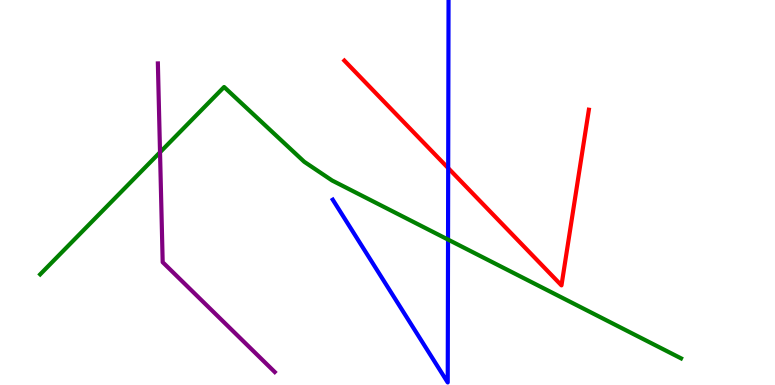[{'lines': ['blue', 'red'], 'intersections': [{'x': 5.78, 'y': 5.63}]}, {'lines': ['green', 'red'], 'intersections': []}, {'lines': ['purple', 'red'], 'intersections': []}, {'lines': ['blue', 'green'], 'intersections': [{'x': 5.78, 'y': 3.78}]}, {'lines': ['blue', 'purple'], 'intersections': []}, {'lines': ['green', 'purple'], 'intersections': [{'x': 2.06, 'y': 6.04}]}]